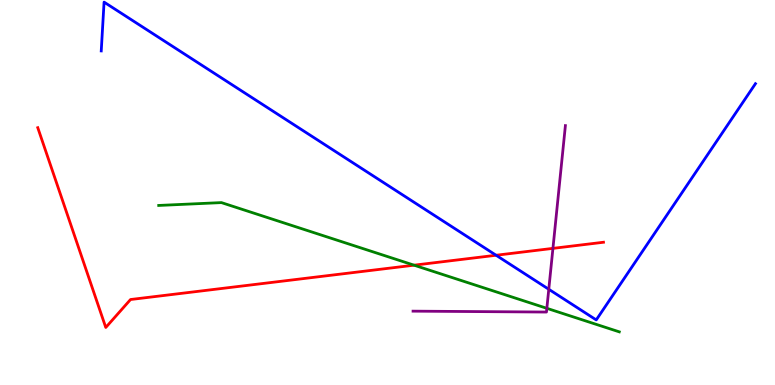[{'lines': ['blue', 'red'], 'intersections': [{'x': 6.4, 'y': 3.37}]}, {'lines': ['green', 'red'], 'intersections': [{'x': 5.34, 'y': 3.11}]}, {'lines': ['purple', 'red'], 'intersections': [{'x': 7.13, 'y': 3.55}]}, {'lines': ['blue', 'green'], 'intersections': []}, {'lines': ['blue', 'purple'], 'intersections': [{'x': 7.08, 'y': 2.49}]}, {'lines': ['green', 'purple'], 'intersections': [{'x': 7.06, 'y': 1.99}]}]